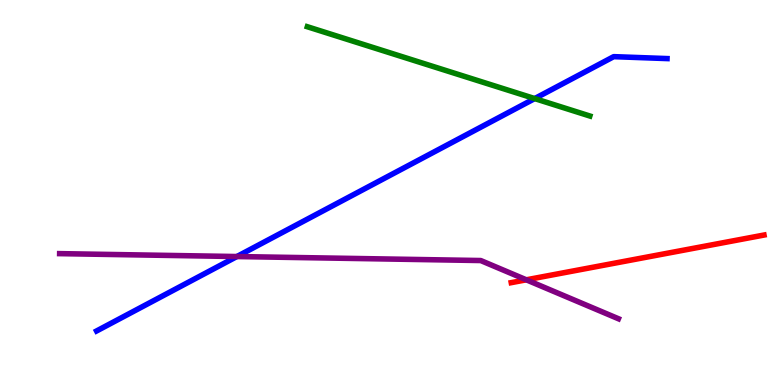[{'lines': ['blue', 'red'], 'intersections': []}, {'lines': ['green', 'red'], 'intersections': []}, {'lines': ['purple', 'red'], 'intersections': [{'x': 6.79, 'y': 2.73}]}, {'lines': ['blue', 'green'], 'intersections': [{'x': 6.9, 'y': 7.44}]}, {'lines': ['blue', 'purple'], 'intersections': [{'x': 3.06, 'y': 3.34}]}, {'lines': ['green', 'purple'], 'intersections': []}]